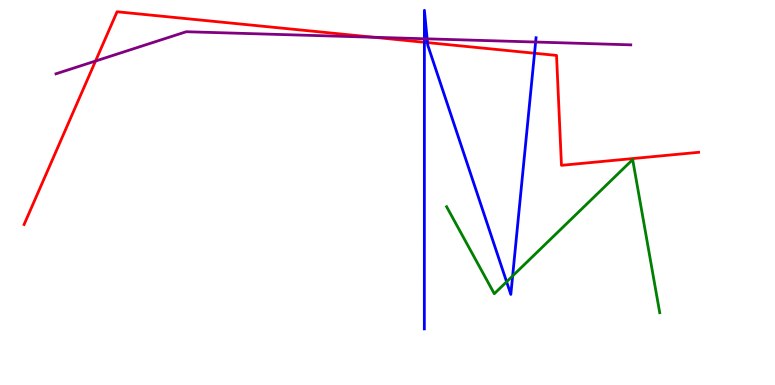[{'lines': ['blue', 'red'], 'intersections': [{'x': 5.48, 'y': 8.9}, {'x': 5.52, 'y': 8.89}, {'x': 6.9, 'y': 8.62}]}, {'lines': ['green', 'red'], 'intersections': []}, {'lines': ['purple', 'red'], 'intersections': [{'x': 1.23, 'y': 8.41}, {'x': 4.82, 'y': 9.03}]}, {'lines': ['blue', 'green'], 'intersections': [{'x': 6.54, 'y': 2.68}, {'x': 6.61, 'y': 2.83}]}, {'lines': ['blue', 'purple'], 'intersections': [{'x': 5.48, 'y': 8.99}, {'x': 5.51, 'y': 8.99}, {'x': 6.91, 'y': 8.91}]}, {'lines': ['green', 'purple'], 'intersections': []}]